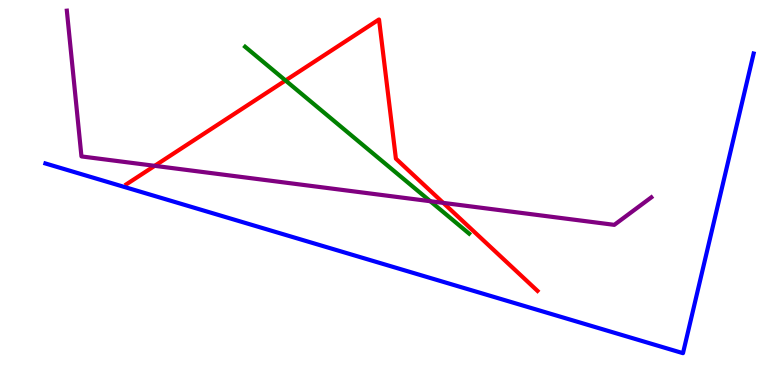[{'lines': ['blue', 'red'], 'intersections': []}, {'lines': ['green', 'red'], 'intersections': [{'x': 3.68, 'y': 7.91}]}, {'lines': ['purple', 'red'], 'intersections': [{'x': 2.0, 'y': 5.69}, {'x': 5.72, 'y': 4.73}]}, {'lines': ['blue', 'green'], 'intersections': []}, {'lines': ['blue', 'purple'], 'intersections': []}, {'lines': ['green', 'purple'], 'intersections': [{'x': 5.55, 'y': 4.77}]}]